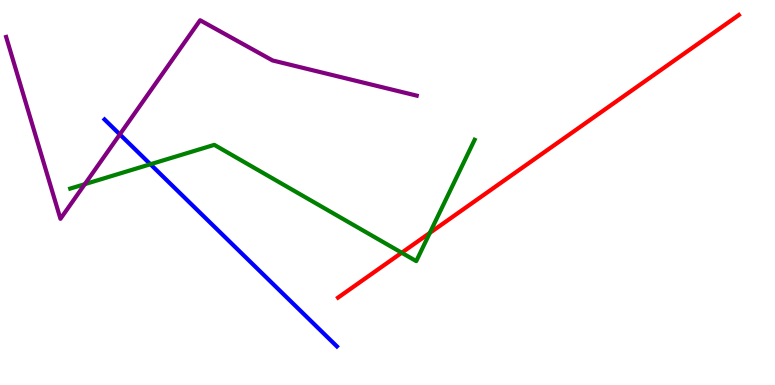[{'lines': ['blue', 'red'], 'intersections': []}, {'lines': ['green', 'red'], 'intersections': [{'x': 5.18, 'y': 3.44}, {'x': 5.55, 'y': 3.95}]}, {'lines': ['purple', 'red'], 'intersections': []}, {'lines': ['blue', 'green'], 'intersections': [{'x': 1.94, 'y': 5.73}]}, {'lines': ['blue', 'purple'], 'intersections': [{'x': 1.55, 'y': 6.51}]}, {'lines': ['green', 'purple'], 'intersections': [{'x': 1.09, 'y': 5.22}]}]